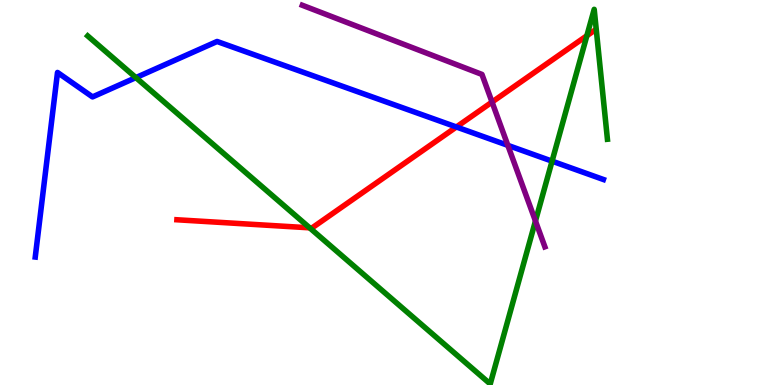[{'lines': ['blue', 'red'], 'intersections': [{'x': 5.89, 'y': 6.7}]}, {'lines': ['green', 'red'], 'intersections': [{'x': 4.0, 'y': 4.08}, {'x': 7.57, 'y': 9.07}]}, {'lines': ['purple', 'red'], 'intersections': [{'x': 6.35, 'y': 7.35}]}, {'lines': ['blue', 'green'], 'intersections': [{'x': 1.75, 'y': 7.98}, {'x': 7.12, 'y': 5.81}]}, {'lines': ['blue', 'purple'], 'intersections': [{'x': 6.55, 'y': 6.22}]}, {'lines': ['green', 'purple'], 'intersections': [{'x': 6.91, 'y': 4.26}]}]